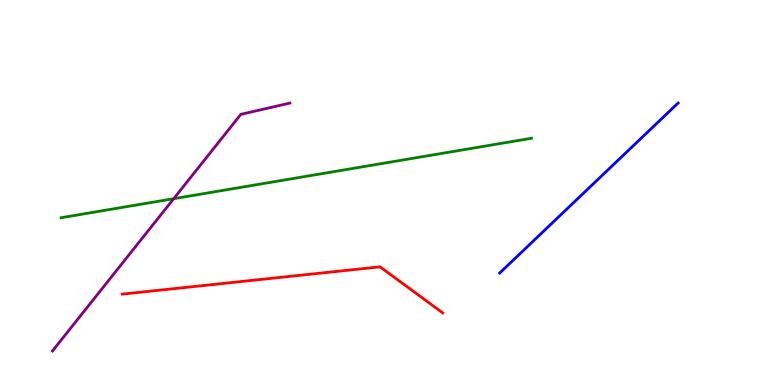[{'lines': ['blue', 'red'], 'intersections': []}, {'lines': ['green', 'red'], 'intersections': []}, {'lines': ['purple', 'red'], 'intersections': []}, {'lines': ['blue', 'green'], 'intersections': []}, {'lines': ['blue', 'purple'], 'intersections': []}, {'lines': ['green', 'purple'], 'intersections': [{'x': 2.24, 'y': 4.84}]}]